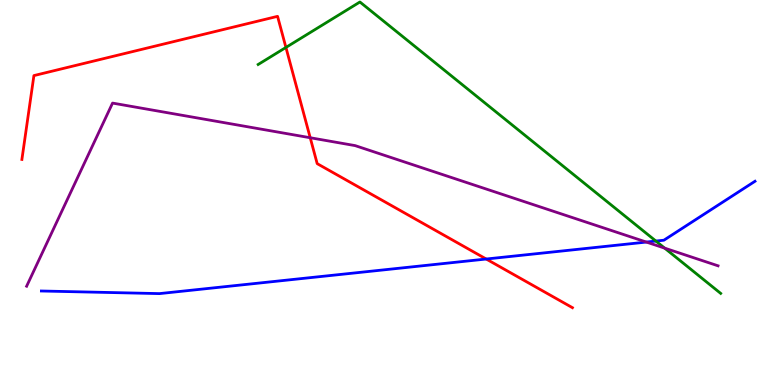[{'lines': ['blue', 'red'], 'intersections': [{'x': 6.27, 'y': 3.27}]}, {'lines': ['green', 'red'], 'intersections': [{'x': 3.69, 'y': 8.77}]}, {'lines': ['purple', 'red'], 'intersections': [{'x': 4.0, 'y': 6.42}]}, {'lines': ['blue', 'green'], 'intersections': [{'x': 8.46, 'y': 3.74}]}, {'lines': ['blue', 'purple'], 'intersections': [{'x': 8.34, 'y': 3.71}]}, {'lines': ['green', 'purple'], 'intersections': [{'x': 8.58, 'y': 3.56}]}]